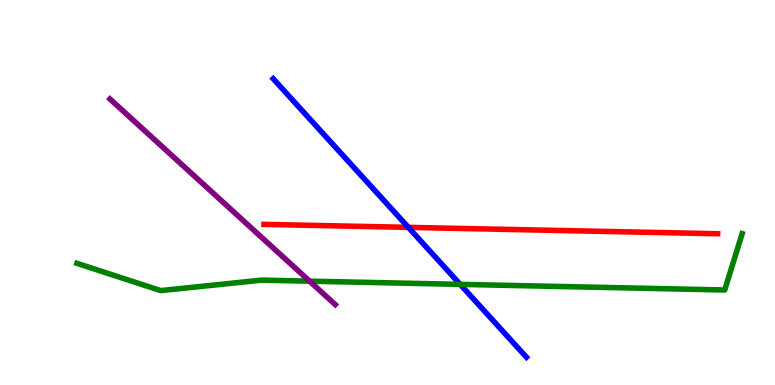[{'lines': ['blue', 'red'], 'intersections': [{'x': 5.27, 'y': 4.09}]}, {'lines': ['green', 'red'], 'intersections': []}, {'lines': ['purple', 'red'], 'intersections': []}, {'lines': ['blue', 'green'], 'intersections': [{'x': 5.94, 'y': 2.61}]}, {'lines': ['blue', 'purple'], 'intersections': []}, {'lines': ['green', 'purple'], 'intersections': [{'x': 3.99, 'y': 2.7}]}]